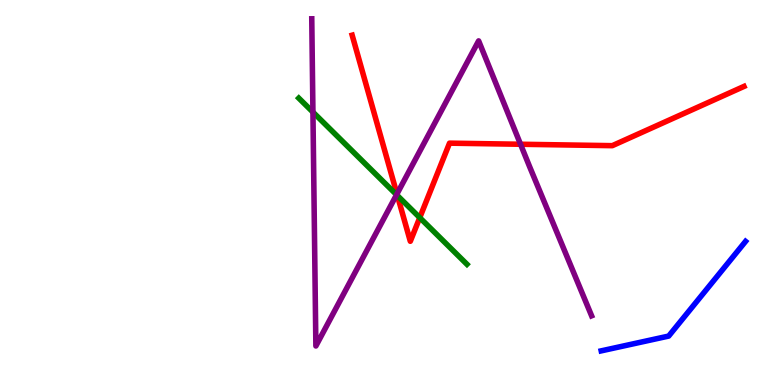[{'lines': ['blue', 'red'], 'intersections': []}, {'lines': ['green', 'red'], 'intersections': [{'x': 5.13, 'y': 4.92}, {'x': 5.42, 'y': 4.35}]}, {'lines': ['purple', 'red'], 'intersections': [{'x': 5.12, 'y': 4.96}, {'x': 6.72, 'y': 6.25}]}, {'lines': ['blue', 'green'], 'intersections': []}, {'lines': ['blue', 'purple'], 'intersections': []}, {'lines': ['green', 'purple'], 'intersections': [{'x': 4.04, 'y': 7.09}, {'x': 5.12, 'y': 4.94}]}]